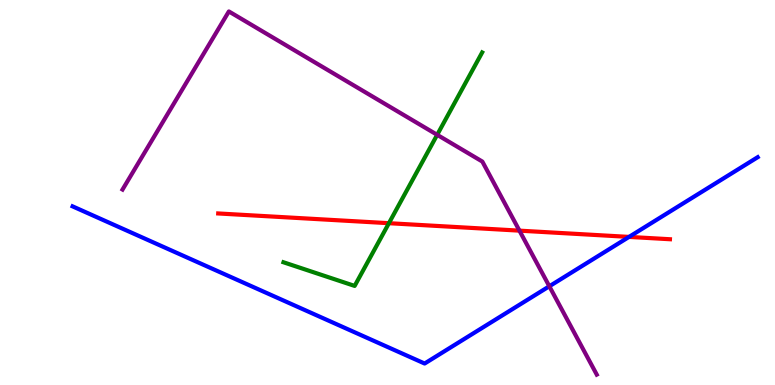[{'lines': ['blue', 'red'], 'intersections': [{'x': 8.12, 'y': 3.85}]}, {'lines': ['green', 'red'], 'intersections': [{'x': 5.02, 'y': 4.2}]}, {'lines': ['purple', 'red'], 'intersections': [{'x': 6.7, 'y': 4.01}]}, {'lines': ['blue', 'green'], 'intersections': []}, {'lines': ['blue', 'purple'], 'intersections': [{'x': 7.09, 'y': 2.56}]}, {'lines': ['green', 'purple'], 'intersections': [{'x': 5.64, 'y': 6.5}]}]